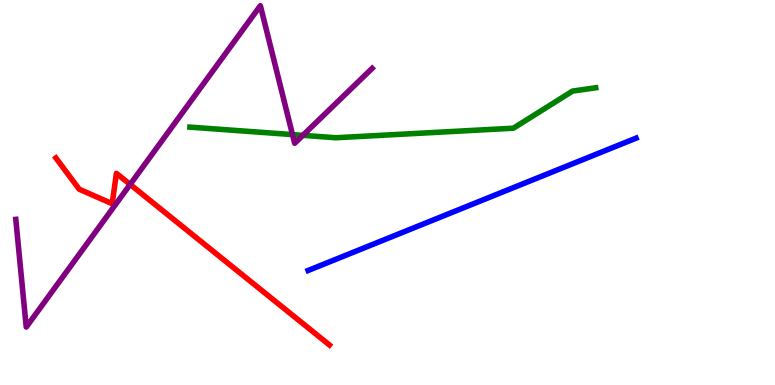[{'lines': ['blue', 'red'], 'intersections': []}, {'lines': ['green', 'red'], 'intersections': []}, {'lines': ['purple', 'red'], 'intersections': [{'x': 1.68, 'y': 5.21}]}, {'lines': ['blue', 'green'], 'intersections': []}, {'lines': ['blue', 'purple'], 'intersections': []}, {'lines': ['green', 'purple'], 'intersections': [{'x': 3.77, 'y': 6.5}, {'x': 3.91, 'y': 6.48}]}]